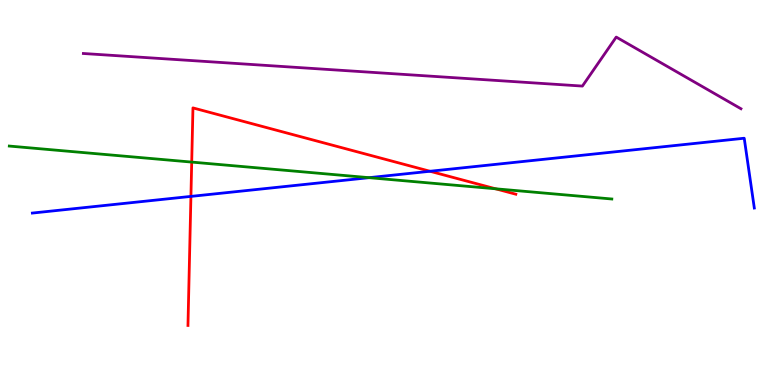[{'lines': ['blue', 'red'], 'intersections': [{'x': 2.46, 'y': 4.9}, {'x': 5.55, 'y': 5.55}]}, {'lines': ['green', 'red'], 'intersections': [{'x': 2.47, 'y': 5.79}, {'x': 6.39, 'y': 5.1}]}, {'lines': ['purple', 'red'], 'intersections': []}, {'lines': ['blue', 'green'], 'intersections': [{'x': 4.76, 'y': 5.39}]}, {'lines': ['blue', 'purple'], 'intersections': []}, {'lines': ['green', 'purple'], 'intersections': []}]